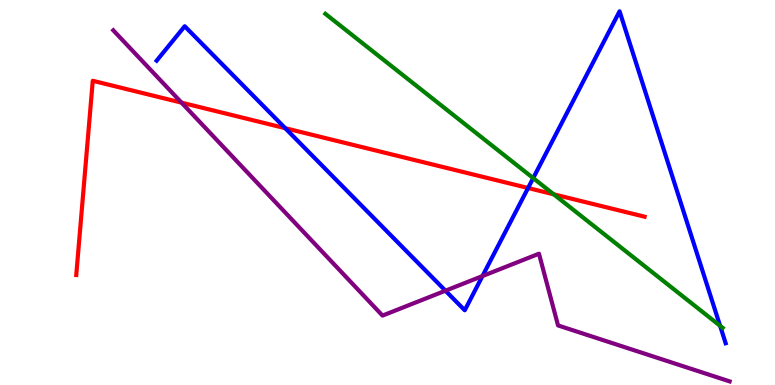[{'lines': ['blue', 'red'], 'intersections': [{'x': 3.68, 'y': 6.67}, {'x': 6.81, 'y': 5.12}]}, {'lines': ['green', 'red'], 'intersections': [{'x': 7.14, 'y': 4.95}]}, {'lines': ['purple', 'red'], 'intersections': [{'x': 2.34, 'y': 7.33}]}, {'lines': ['blue', 'green'], 'intersections': [{'x': 6.88, 'y': 5.37}, {'x': 9.29, 'y': 1.54}]}, {'lines': ['blue', 'purple'], 'intersections': [{'x': 5.75, 'y': 2.45}, {'x': 6.23, 'y': 2.83}]}, {'lines': ['green', 'purple'], 'intersections': []}]